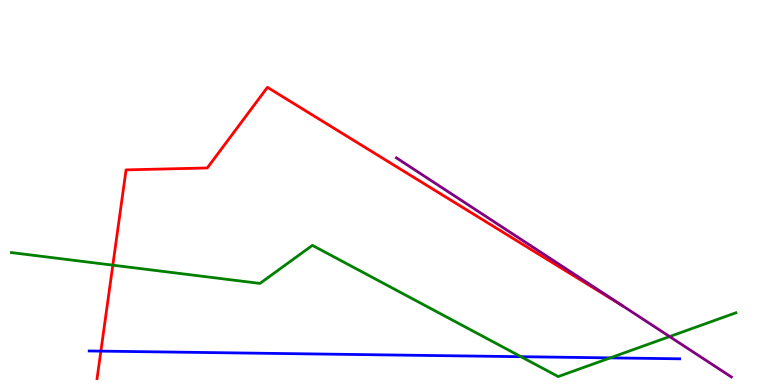[{'lines': ['blue', 'red'], 'intersections': [{'x': 1.3, 'y': 0.88}]}, {'lines': ['green', 'red'], 'intersections': [{'x': 1.46, 'y': 3.11}]}, {'lines': ['purple', 'red'], 'intersections': [{'x': 8.03, 'y': 2.06}]}, {'lines': ['blue', 'green'], 'intersections': [{'x': 6.72, 'y': 0.735}, {'x': 7.87, 'y': 0.704}]}, {'lines': ['blue', 'purple'], 'intersections': []}, {'lines': ['green', 'purple'], 'intersections': [{'x': 8.64, 'y': 1.26}]}]